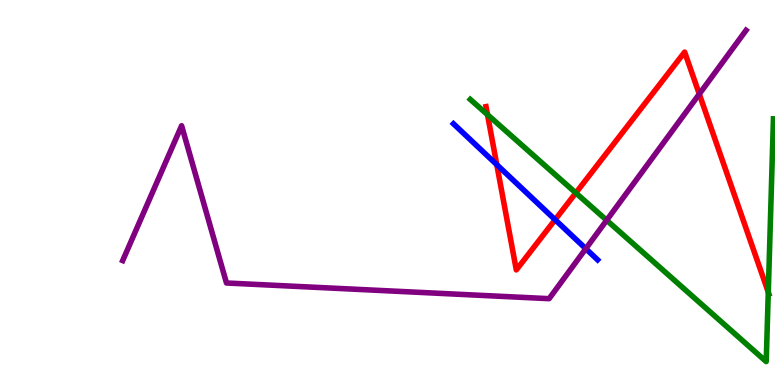[{'lines': ['blue', 'red'], 'intersections': [{'x': 6.41, 'y': 5.72}, {'x': 7.16, 'y': 4.29}]}, {'lines': ['green', 'red'], 'intersections': [{'x': 6.29, 'y': 7.02}, {'x': 7.43, 'y': 4.99}, {'x': 9.91, 'y': 2.41}]}, {'lines': ['purple', 'red'], 'intersections': [{'x': 9.02, 'y': 7.56}]}, {'lines': ['blue', 'green'], 'intersections': []}, {'lines': ['blue', 'purple'], 'intersections': [{'x': 7.56, 'y': 3.54}]}, {'lines': ['green', 'purple'], 'intersections': [{'x': 7.83, 'y': 4.28}]}]